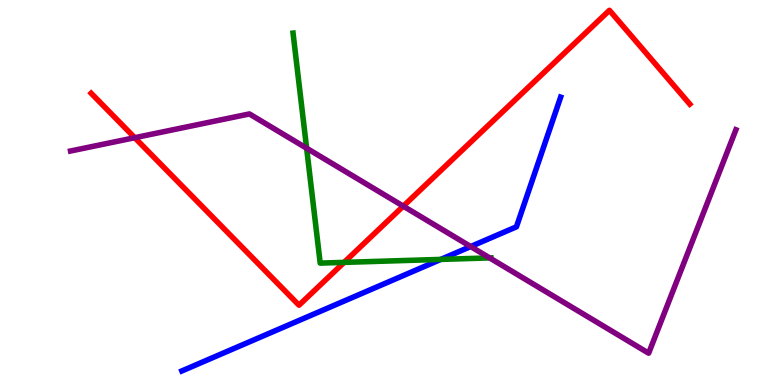[{'lines': ['blue', 'red'], 'intersections': []}, {'lines': ['green', 'red'], 'intersections': [{'x': 4.44, 'y': 3.18}]}, {'lines': ['purple', 'red'], 'intersections': [{'x': 1.74, 'y': 6.42}, {'x': 5.2, 'y': 4.65}]}, {'lines': ['blue', 'green'], 'intersections': [{'x': 5.69, 'y': 3.26}]}, {'lines': ['blue', 'purple'], 'intersections': [{'x': 6.07, 'y': 3.6}]}, {'lines': ['green', 'purple'], 'intersections': [{'x': 3.96, 'y': 6.15}, {'x': 6.32, 'y': 3.3}]}]